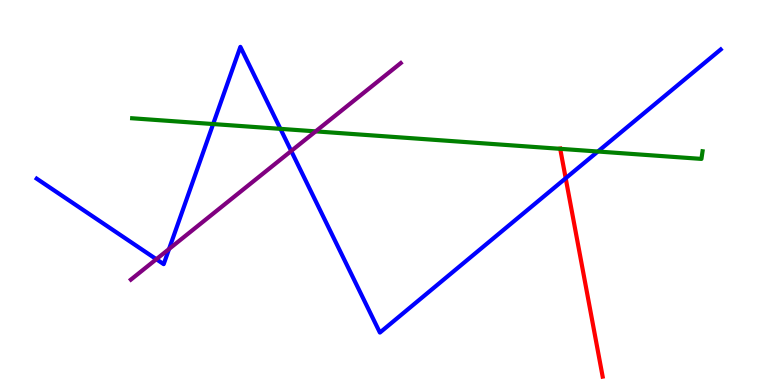[{'lines': ['blue', 'red'], 'intersections': [{'x': 7.3, 'y': 5.37}]}, {'lines': ['green', 'red'], 'intersections': [{'x': 7.23, 'y': 6.13}]}, {'lines': ['purple', 'red'], 'intersections': []}, {'lines': ['blue', 'green'], 'intersections': [{'x': 2.75, 'y': 6.78}, {'x': 3.62, 'y': 6.65}, {'x': 7.71, 'y': 6.06}]}, {'lines': ['blue', 'purple'], 'intersections': [{'x': 2.02, 'y': 3.27}, {'x': 2.18, 'y': 3.53}, {'x': 3.76, 'y': 6.08}]}, {'lines': ['green', 'purple'], 'intersections': [{'x': 4.07, 'y': 6.59}]}]